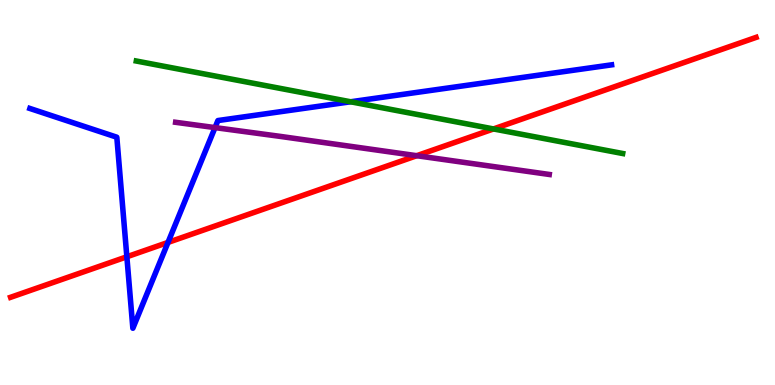[{'lines': ['blue', 'red'], 'intersections': [{'x': 1.64, 'y': 3.33}, {'x': 2.17, 'y': 3.7}]}, {'lines': ['green', 'red'], 'intersections': [{'x': 6.37, 'y': 6.65}]}, {'lines': ['purple', 'red'], 'intersections': [{'x': 5.38, 'y': 5.96}]}, {'lines': ['blue', 'green'], 'intersections': [{'x': 4.52, 'y': 7.36}]}, {'lines': ['blue', 'purple'], 'intersections': [{'x': 2.77, 'y': 6.69}]}, {'lines': ['green', 'purple'], 'intersections': []}]